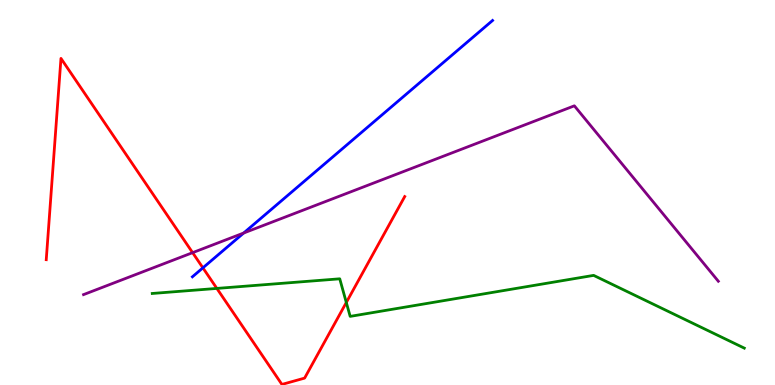[{'lines': ['blue', 'red'], 'intersections': [{'x': 2.62, 'y': 3.04}]}, {'lines': ['green', 'red'], 'intersections': [{'x': 2.8, 'y': 2.51}, {'x': 4.47, 'y': 2.14}]}, {'lines': ['purple', 'red'], 'intersections': [{'x': 2.49, 'y': 3.44}]}, {'lines': ['blue', 'green'], 'intersections': []}, {'lines': ['blue', 'purple'], 'intersections': [{'x': 3.14, 'y': 3.95}]}, {'lines': ['green', 'purple'], 'intersections': []}]